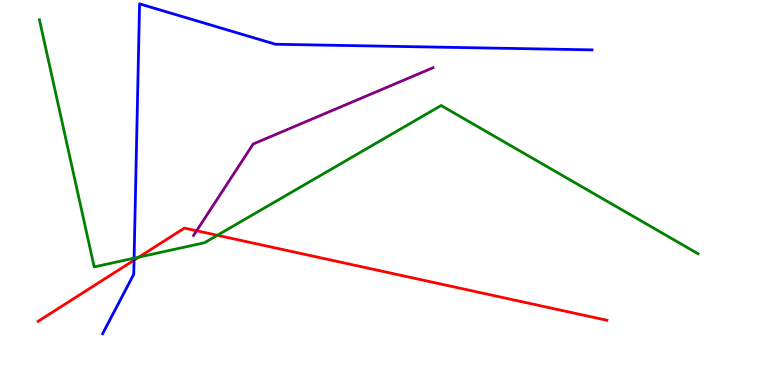[{'lines': ['blue', 'red'], 'intersections': [{'x': 1.73, 'y': 3.24}]}, {'lines': ['green', 'red'], 'intersections': [{'x': 1.79, 'y': 3.32}, {'x': 2.8, 'y': 3.89}]}, {'lines': ['purple', 'red'], 'intersections': [{'x': 2.54, 'y': 4.01}]}, {'lines': ['blue', 'green'], 'intersections': [{'x': 1.73, 'y': 3.29}]}, {'lines': ['blue', 'purple'], 'intersections': []}, {'lines': ['green', 'purple'], 'intersections': []}]